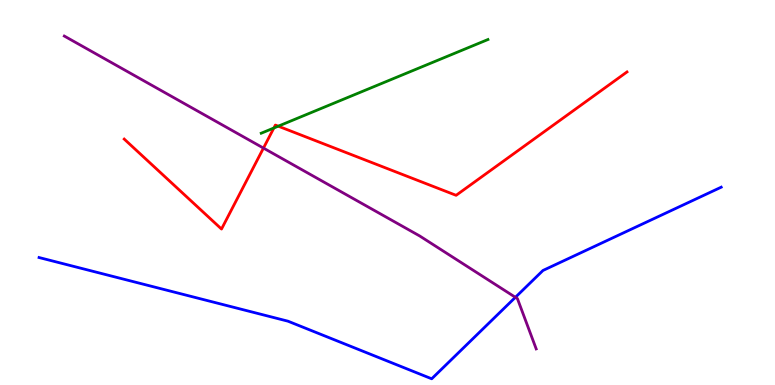[{'lines': ['blue', 'red'], 'intersections': []}, {'lines': ['green', 'red'], 'intersections': [{'x': 3.53, 'y': 6.68}, {'x': 3.59, 'y': 6.72}]}, {'lines': ['purple', 'red'], 'intersections': [{'x': 3.4, 'y': 6.15}]}, {'lines': ['blue', 'green'], 'intersections': []}, {'lines': ['blue', 'purple'], 'intersections': [{'x': 6.65, 'y': 2.28}]}, {'lines': ['green', 'purple'], 'intersections': []}]